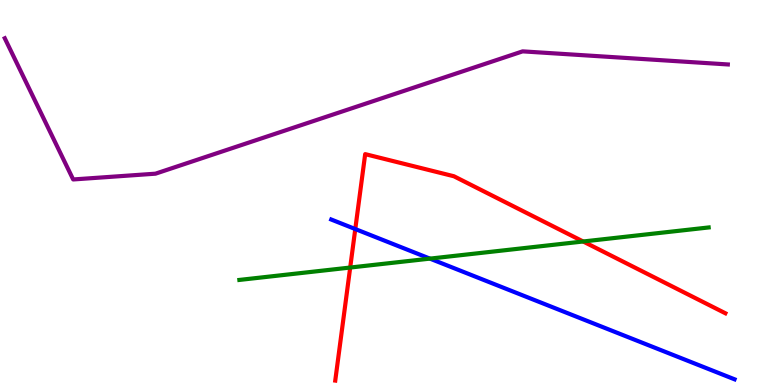[{'lines': ['blue', 'red'], 'intersections': [{'x': 4.58, 'y': 4.05}]}, {'lines': ['green', 'red'], 'intersections': [{'x': 4.52, 'y': 3.05}, {'x': 7.52, 'y': 3.73}]}, {'lines': ['purple', 'red'], 'intersections': []}, {'lines': ['blue', 'green'], 'intersections': [{'x': 5.55, 'y': 3.28}]}, {'lines': ['blue', 'purple'], 'intersections': []}, {'lines': ['green', 'purple'], 'intersections': []}]